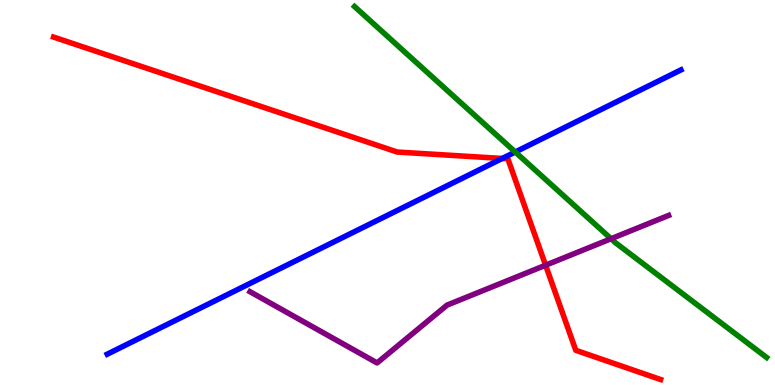[{'lines': ['blue', 'red'], 'intersections': [{'x': 6.48, 'y': 5.88}]}, {'lines': ['green', 'red'], 'intersections': []}, {'lines': ['purple', 'red'], 'intersections': [{'x': 7.04, 'y': 3.11}]}, {'lines': ['blue', 'green'], 'intersections': [{'x': 6.65, 'y': 6.05}]}, {'lines': ['blue', 'purple'], 'intersections': []}, {'lines': ['green', 'purple'], 'intersections': [{'x': 7.88, 'y': 3.8}]}]